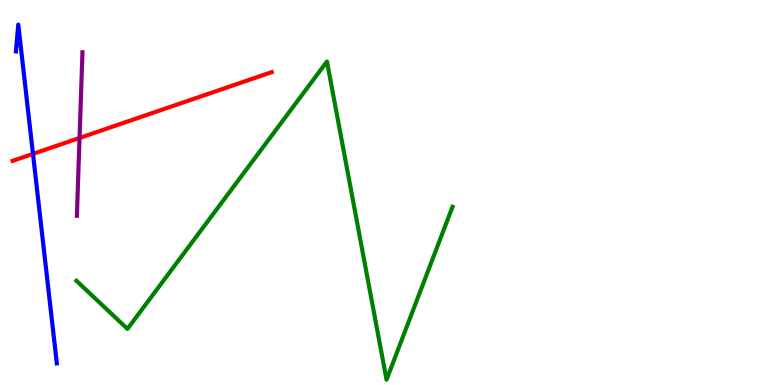[{'lines': ['blue', 'red'], 'intersections': [{'x': 0.426, 'y': 6.0}]}, {'lines': ['green', 'red'], 'intersections': []}, {'lines': ['purple', 'red'], 'intersections': [{'x': 1.03, 'y': 6.42}]}, {'lines': ['blue', 'green'], 'intersections': []}, {'lines': ['blue', 'purple'], 'intersections': []}, {'lines': ['green', 'purple'], 'intersections': []}]